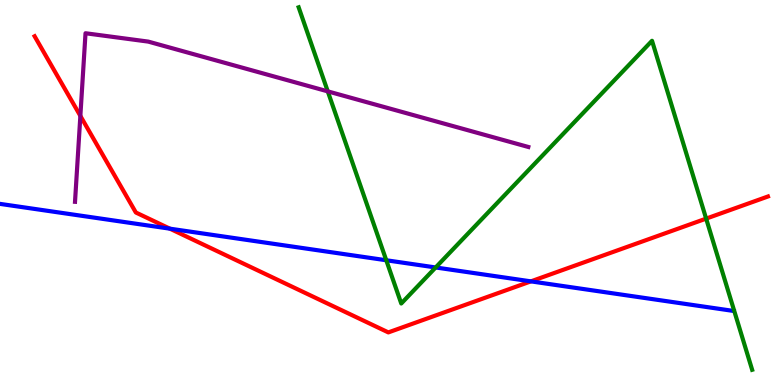[{'lines': ['blue', 'red'], 'intersections': [{'x': 2.19, 'y': 4.06}, {'x': 6.85, 'y': 2.69}]}, {'lines': ['green', 'red'], 'intersections': [{'x': 9.11, 'y': 4.32}]}, {'lines': ['purple', 'red'], 'intersections': [{'x': 1.04, 'y': 6.99}]}, {'lines': ['blue', 'green'], 'intersections': [{'x': 4.98, 'y': 3.24}, {'x': 5.62, 'y': 3.05}]}, {'lines': ['blue', 'purple'], 'intersections': []}, {'lines': ['green', 'purple'], 'intersections': [{'x': 4.23, 'y': 7.63}]}]